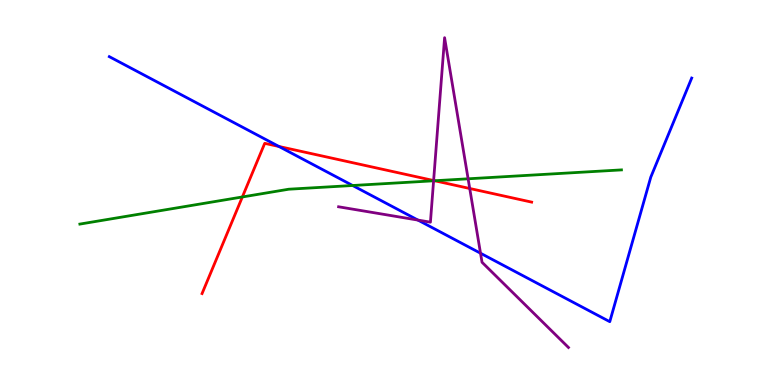[{'lines': ['blue', 'red'], 'intersections': [{'x': 3.6, 'y': 6.2}]}, {'lines': ['green', 'red'], 'intersections': [{'x': 3.13, 'y': 4.88}, {'x': 5.61, 'y': 5.31}]}, {'lines': ['purple', 'red'], 'intersections': [{'x': 5.6, 'y': 5.31}, {'x': 6.06, 'y': 5.1}]}, {'lines': ['blue', 'green'], 'intersections': [{'x': 4.55, 'y': 5.18}]}, {'lines': ['blue', 'purple'], 'intersections': [{'x': 5.39, 'y': 4.28}, {'x': 6.2, 'y': 3.42}]}, {'lines': ['green', 'purple'], 'intersections': [{'x': 5.59, 'y': 5.3}, {'x': 6.04, 'y': 5.36}]}]